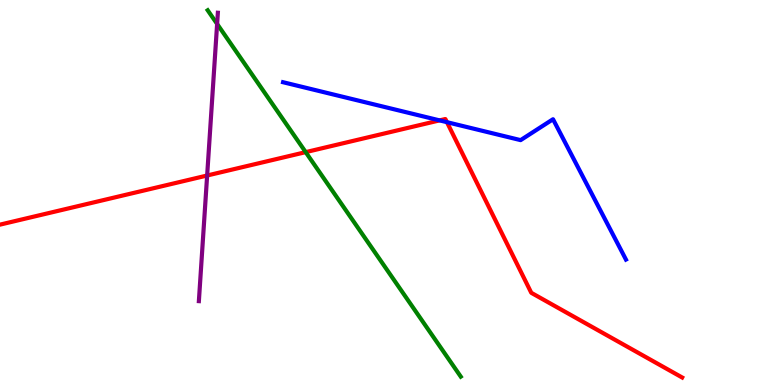[{'lines': ['blue', 'red'], 'intersections': [{'x': 5.67, 'y': 6.87}, {'x': 5.77, 'y': 6.83}]}, {'lines': ['green', 'red'], 'intersections': [{'x': 3.94, 'y': 6.05}]}, {'lines': ['purple', 'red'], 'intersections': [{'x': 2.67, 'y': 5.44}]}, {'lines': ['blue', 'green'], 'intersections': []}, {'lines': ['blue', 'purple'], 'intersections': []}, {'lines': ['green', 'purple'], 'intersections': [{'x': 2.8, 'y': 9.38}]}]